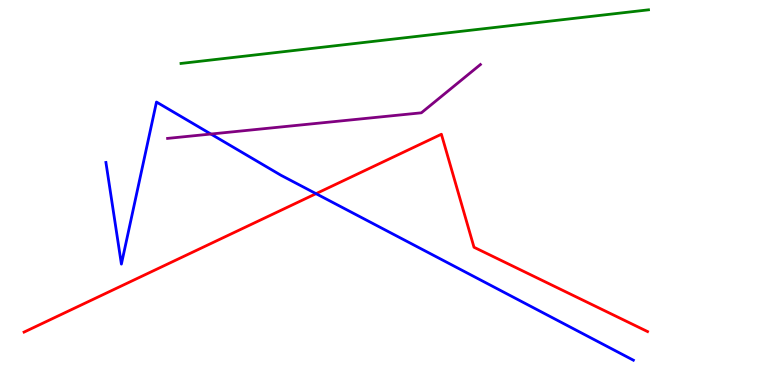[{'lines': ['blue', 'red'], 'intersections': [{'x': 4.08, 'y': 4.97}]}, {'lines': ['green', 'red'], 'intersections': []}, {'lines': ['purple', 'red'], 'intersections': []}, {'lines': ['blue', 'green'], 'intersections': []}, {'lines': ['blue', 'purple'], 'intersections': [{'x': 2.72, 'y': 6.52}]}, {'lines': ['green', 'purple'], 'intersections': []}]